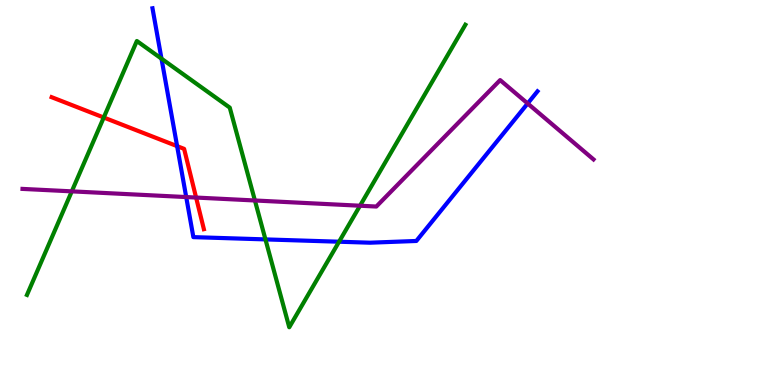[{'lines': ['blue', 'red'], 'intersections': [{'x': 2.29, 'y': 6.2}]}, {'lines': ['green', 'red'], 'intersections': [{'x': 1.34, 'y': 6.95}]}, {'lines': ['purple', 'red'], 'intersections': [{'x': 2.53, 'y': 4.87}]}, {'lines': ['blue', 'green'], 'intersections': [{'x': 2.08, 'y': 8.48}, {'x': 3.43, 'y': 3.78}, {'x': 4.37, 'y': 3.72}]}, {'lines': ['blue', 'purple'], 'intersections': [{'x': 2.4, 'y': 4.88}, {'x': 6.81, 'y': 7.31}]}, {'lines': ['green', 'purple'], 'intersections': [{'x': 0.926, 'y': 5.03}, {'x': 3.29, 'y': 4.79}, {'x': 4.65, 'y': 4.66}]}]